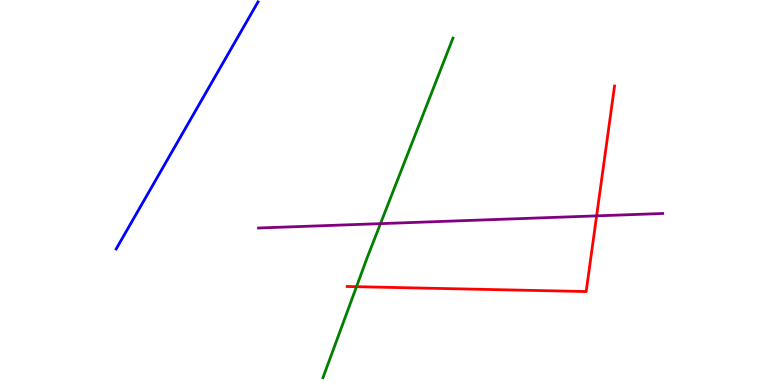[{'lines': ['blue', 'red'], 'intersections': []}, {'lines': ['green', 'red'], 'intersections': [{'x': 4.6, 'y': 2.55}]}, {'lines': ['purple', 'red'], 'intersections': [{'x': 7.7, 'y': 4.39}]}, {'lines': ['blue', 'green'], 'intersections': []}, {'lines': ['blue', 'purple'], 'intersections': []}, {'lines': ['green', 'purple'], 'intersections': [{'x': 4.91, 'y': 4.19}]}]